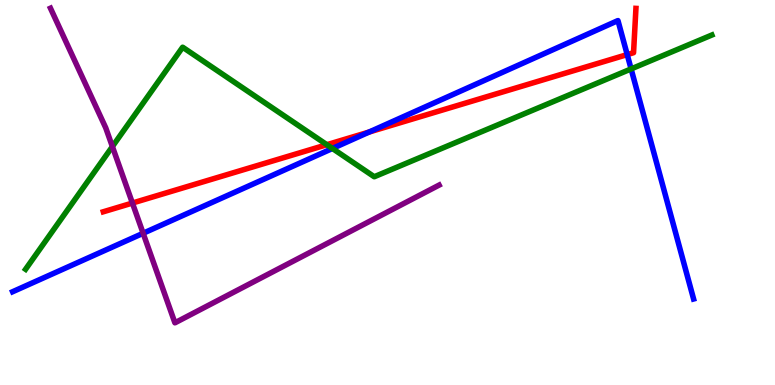[{'lines': ['blue', 'red'], 'intersections': [{'x': 4.76, 'y': 6.57}, {'x': 8.09, 'y': 8.58}]}, {'lines': ['green', 'red'], 'intersections': [{'x': 4.22, 'y': 6.24}]}, {'lines': ['purple', 'red'], 'intersections': [{'x': 1.71, 'y': 4.73}]}, {'lines': ['blue', 'green'], 'intersections': [{'x': 4.29, 'y': 6.14}, {'x': 8.14, 'y': 8.21}]}, {'lines': ['blue', 'purple'], 'intersections': [{'x': 1.85, 'y': 3.94}]}, {'lines': ['green', 'purple'], 'intersections': [{'x': 1.45, 'y': 6.19}]}]